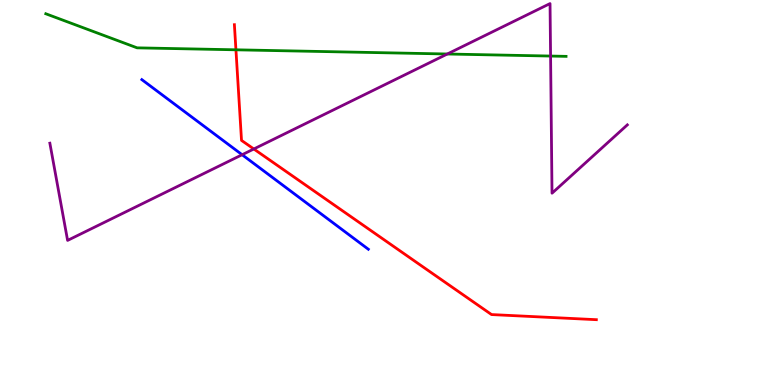[{'lines': ['blue', 'red'], 'intersections': []}, {'lines': ['green', 'red'], 'intersections': [{'x': 3.04, 'y': 8.71}]}, {'lines': ['purple', 'red'], 'intersections': [{'x': 3.28, 'y': 6.13}]}, {'lines': ['blue', 'green'], 'intersections': []}, {'lines': ['blue', 'purple'], 'intersections': [{'x': 3.12, 'y': 5.98}]}, {'lines': ['green', 'purple'], 'intersections': [{'x': 5.77, 'y': 8.6}, {'x': 7.1, 'y': 8.54}]}]